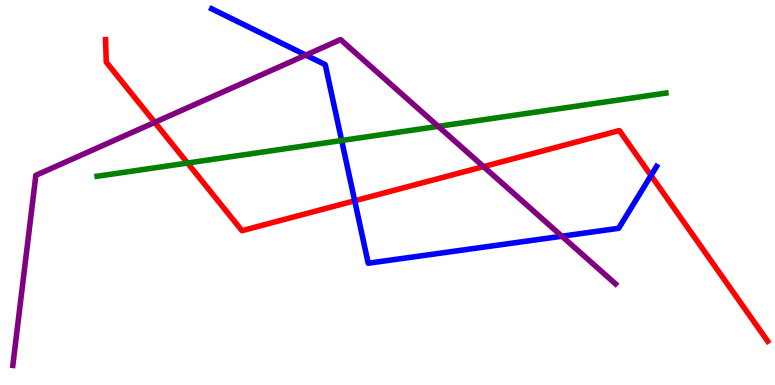[{'lines': ['blue', 'red'], 'intersections': [{'x': 4.58, 'y': 4.78}, {'x': 8.4, 'y': 5.44}]}, {'lines': ['green', 'red'], 'intersections': [{'x': 2.42, 'y': 5.77}]}, {'lines': ['purple', 'red'], 'intersections': [{'x': 2.0, 'y': 6.82}, {'x': 6.24, 'y': 5.67}]}, {'lines': ['blue', 'green'], 'intersections': [{'x': 4.41, 'y': 6.35}]}, {'lines': ['blue', 'purple'], 'intersections': [{'x': 3.95, 'y': 8.57}, {'x': 7.25, 'y': 3.86}]}, {'lines': ['green', 'purple'], 'intersections': [{'x': 5.65, 'y': 6.72}]}]